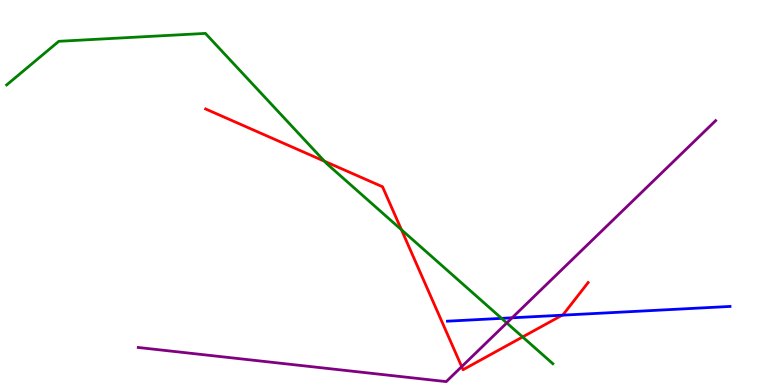[{'lines': ['blue', 'red'], 'intersections': [{'x': 7.25, 'y': 1.81}]}, {'lines': ['green', 'red'], 'intersections': [{'x': 4.19, 'y': 5.81}, {'x': 5.18, 'y': 4.03}, {'x': 6.74, 'y': 1.25}]}, {'lines': ['purple', 'red'], 'intersections': [{'x': 5.96, 'y': 0.477}]}, {'lines': ['blue', 'green'], 'intersections': [{'x': 6.47, 'y': 1.73}]}, {'lines': ['blue', 'purple'], 'intersections': [{'x': 6.61, 'y': 1.75}]}, {'lines': ['green', 'purple'], 'intersections': [{'x': 6.54, 'y': 1.61}]}]